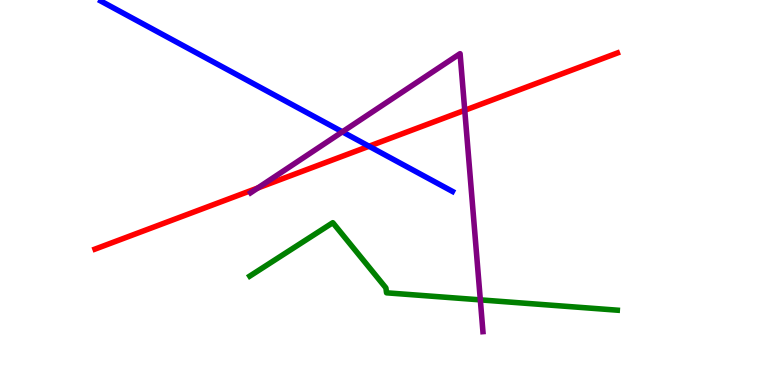[{'lines': ['blue', 'red'], 'intersections': [{'x': 4.76, 'y': 6.2}]}, {'lines': ['green', 'red'], 'intersections': []}, {'lines': ['purple', 'red'], 'intersections': [{'x': 3.33, 'y': 5.12}, {'x': 6.0, 'y': 7.13}]}, {'lines': ['blue', 'green'], 'intersections': []}, {'lines': ['blue', 'purple'], 'intersections': [{'x': 4.42, 'y': 6.58}]}, {'lines': ['green', 'purple'], 'intersections': [{'x': 6.2, 'y': 2.21}]}]